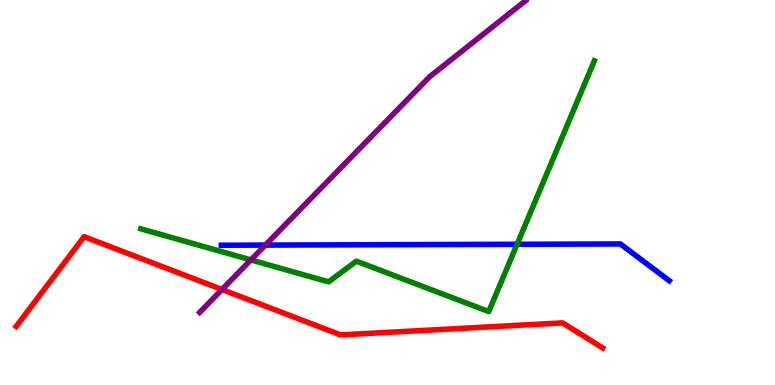[{'lines': ['blue', 'red'], 'intersections': []}, {'lines': ['green', 'red'], 'intersections': []}, {'lines': ['purple', 'red'], 'intersections': [{'x': 2.86, 'y': 2.48}]}, {'lines': ['blue', 'green'], 'intersections': [{'x': 6.67, 'y': 3.66}]}, {'lines': ['blue', 'purple'], 'intersections': [{'x': 3.42, 'y': 3.63}]}, {'lines': ['green', 'purple'], 'intersections': [{'x': 3.24, 'y': 3.25}]}]